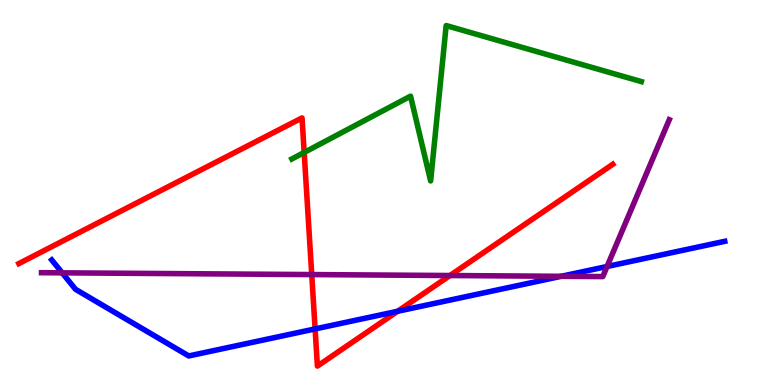[{'lines': ['blue', 'red'], 'intersections': [{'x': 4.07, 'y': 1.46}, {'x': 5.13, 'y': 1.91}]}, {'lines': ['green', 'red'], 'intersections': [{'x': 3.92, 'y': 6.04}]}, {'lines': ['purple', 'red'], 'intersections': [{'x': 4.02, 'y': 2.87}, {'x': 5.81, 'y': 2.84}]}, {'lines': ['blue', 'green'], 'intersections': []}, {'lines': ['blue', 'purple'], 'intersections': [{'x': 0.802, 'y': 2.91}, {'x': 7.24, 'y': 2.82}, {'x': 7.83, 'y': 3.08}]}, {'lines': ['green', 'purple'], 'intersections': []}]